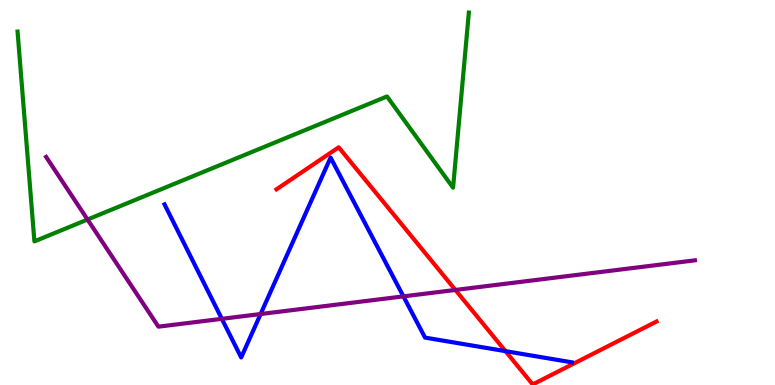[{'lines': ['blue', 'red'], 'intersections': [{'x': 6.52, 'y': 0.879}]}, {'lines': ['green', 'red'], 'intersections': []}, {'lines': ['purple', 'red'], 'intersections': [{'x': 5.88, 'y': 2.47}]}, {'lines': ['blue', 'green'], 'intersections': []}, {'lines': ['blue', 'purple'], 'intersections': [{'x': 2.86, 'y': 1.72}, {'x': 3.36, 'y': 1.84}, {'x': 5.21, 'y': 2.3}]}, {'lines': ['green', 'purple'], 'intersections': [{'x': 1.13, 'y': 4.3}]}]